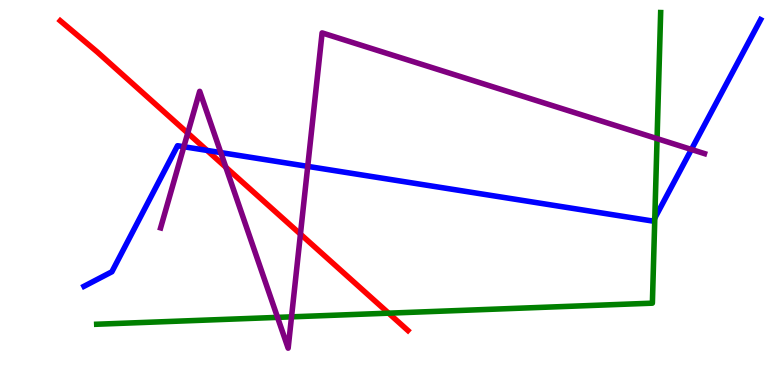[{'lines': ['blue', 'red'], 'intersections': [{'x': 2.67, 'y': 6.09}]}, {'lines': ['green', 'red'], 'intersections': [{'x': 5.01, 'y': 1.87}]}, {'lines': ['purple', 'red'], 'intersections': [{'x': 2.42, 'y': 6.54}, {'x': 2.91, 'y': 5.66}, {'x': 3.88, 'y': 3.92}]}, {'lines': ['blue', 'green'], 'intersections': [{'x': 8.45, 'y': 4.33}]}, {'lines': ['blue', 'purple'], 'intersections': [{'x': 2.37, 'y': 6.19}, {'x': 2.85, 'y': 6.04}, {'x': 3.97, 'y': 5.68}, {'x': 8.92, 'y': 6.12}]}, {'lines': ['green', 'purple'], 'intersections': [{'x': 3.58, 'y': 1.76}, {'x': 3.76, 'y': 1.77}, {'x': 8.48, 'y': 6.4}]}]